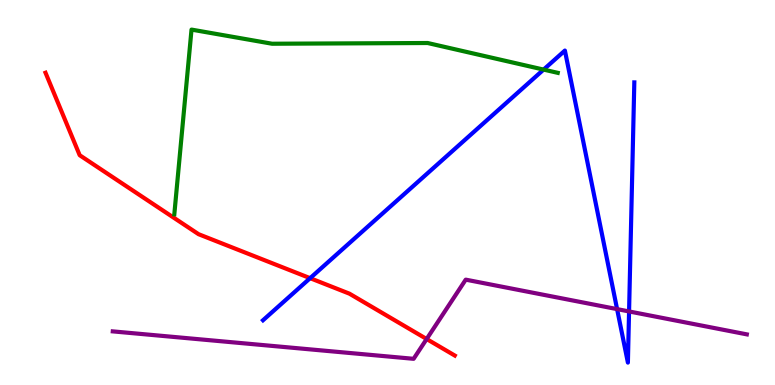[{'lines': ['blue', 'red'], 'intersections': [{'x': 4.0, 'y': 2.77}]}, {'lines': ['green', 'red'], 'intersections': []}, {'lines': ['purple', 'red'], 'intersections': [{'x': 5.51, 'y': 1.19}]}, {'lines': ['blue', 'green'], 'intersections': [{'x': 7.01, 'y': 8.19}]}, {'lines': ['blue', 'purple'], 'intersections': [{'x': 7.96, 'y': 1.97}, {'x': 8.12, 'y': 1.91}]}, {'lines': ['green', 'purple'], 'intersections': []}]